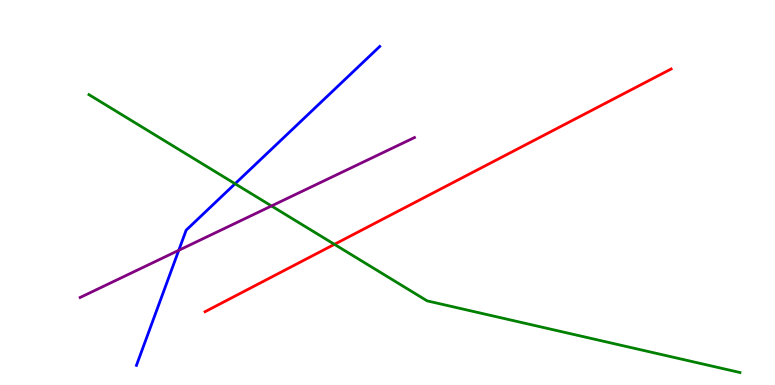[{'lines': ['blue', 'red'], 'intersections': []}, {'lines': ['green', 'red'], 'intersections': [{'x': 4.32, 'y': 3.65}]}, {'lines': ['purple', 'red'], 'intersections': []}, {'lines': ['blue', 'green'], 'intersections': [{'x': 3.03, 'y': 5.23}]}, {'lines': ['blue', 'purple'], 'intersections': [{'x': 2.31, 'y': 3.5}]}, {'lines': ['green', 'purple'], 'intersections': [{'x': 3.5, 'y': 4.65}]}]